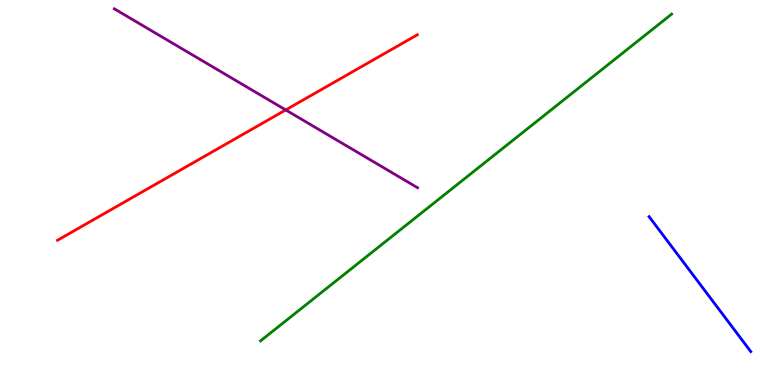[{'lines': ['blue', 'red'], 'intersections': []}, {'lines': ['green', 'red'], 'intersections': []}, {'lines': ['purple', 'red'], 'intersections': [{'x': 3.69, 'y': 7.14}]}, {'lines': ['blue', 'green'], 'intersections': []}, {'lines': ['blue', 'purple'], 'intersections': []}, {'lines': ['green', 'purple'], 'intersections': []}]